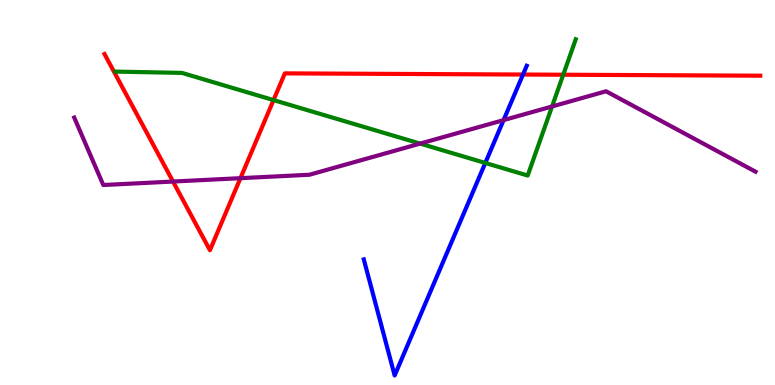[{'lines': ['blue', 'red'], 'intersections': [{'x': 6.75, 'y': 8.06}]}, {'lines': ['green', 'red'], 'intersections': [{'x': 3.53, 'y': 7.4}, {'x': 7.27, 'y': 8.06}]}, {'lines': ['purple', 'red'], 'intersections': [{'x': 2.23, 'y': 5.28}, {'x': 3.1, 'y': 5.37}]}, {'lines': ['blue', 'green'], 'intersections': [{'x': 6.26, 'y': 5.77}]}, {'lines': ['blue', 'purple'], 'intersections': [{'x': 6.5, 'y': 6.88}]}, {'lines': ['green', 'purple'], 'intersections': [{'x': 5.42, 'y': 6.27}, {'x': 7.12, 'y': 7.23}]}]